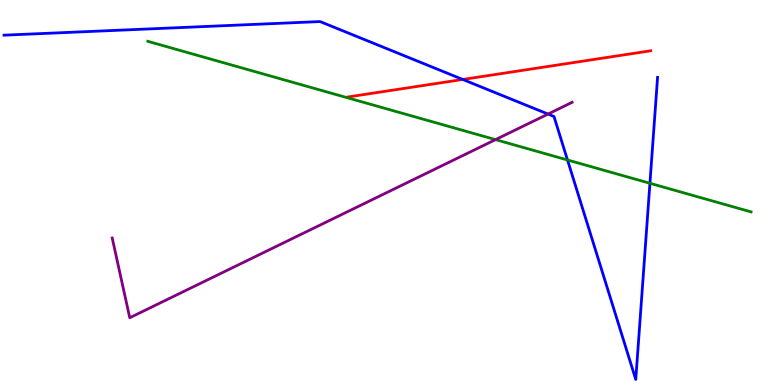[{'lines': ['blue', 'red'], 'intersections': [{'x': 5.97, 'y': 7.94}]}, {'lines': ['green', 'red'], 'intersections': []}, {'lines': ['purple', 'red'], 'intersections': []}, {'lines': ['blue', 'green'], 'intersections': [{'x': 7.32, 'y': 5.84}, {'x': 8.39, 'y': 5.24}]}, {'lines': ['blue', 'purple'], 'intersections': [{'x': 7.07, 'y': 7.04}]}, {'lines': ['green', 'purple'], 'intersections': [{'x': 6.39, 'y': 6.37}]}]